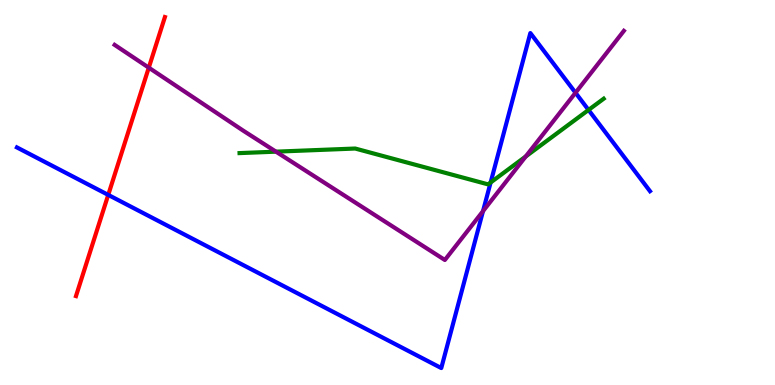[{'lines': ['blue', 'red'], 'intersections': [{'x': 1.4, 'y': 4.94}]}, {'lines': ['green', 'red'], 'intersections': []}, {'lines': ['purple', 'red'], 'intersections': [{'x': 1.92, 'y': 8.24}]}, {'lines': ['blue', 'green'], 'intersections': [{'x': 6.33, 'y': 5.26}, {'x': 7.59, 'y': 7.14}]}, {'lines': ['blue', 'purple'], 'intersections': [{'x': 6.23, 'y': 4.52}, {'x': 7.43, 'y': 7.59}]}, {'lines': ['green', 'purple'], 'intersections': [{'x': 3.56, 'y': 6.06}, {'x': 6.78, 'y': 5.94}]}]